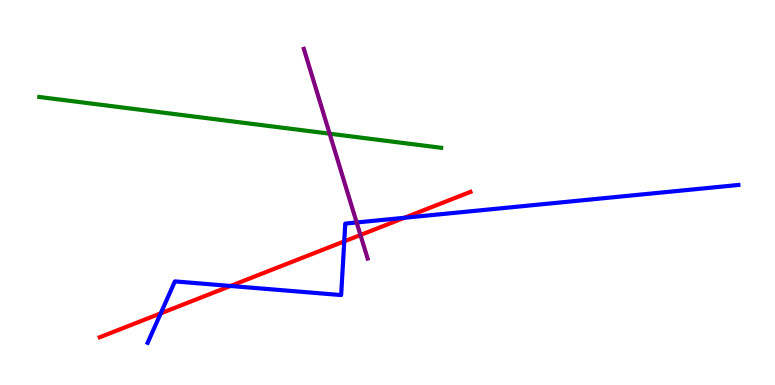[{'lines': ['blue', 'red'], 'intersections': [{'x': 2.07, 'y': 1.86}, {'x': 2.97, 'y': 2.57}, {'x': 4.44, 'y': 3.73}, {'x': 5.22, 'y': 4.34}]}, {'lines': ['green', 'red'], 'intersections': []}, {'lines': ['purple', 'red'], 'intersections': [{'x': 4.65, 'y': 3.9}]}, {'lines': ['blue', 'green'], 'intersections': []}, {'lines': ['blue', 'purple'], 'intersections': [{'x': 4.6, 'y': 4.22}]}, {'lines': ['green', 'purple'], 'intersections': [{'x': 4.25, 'y': 6.53}]}]